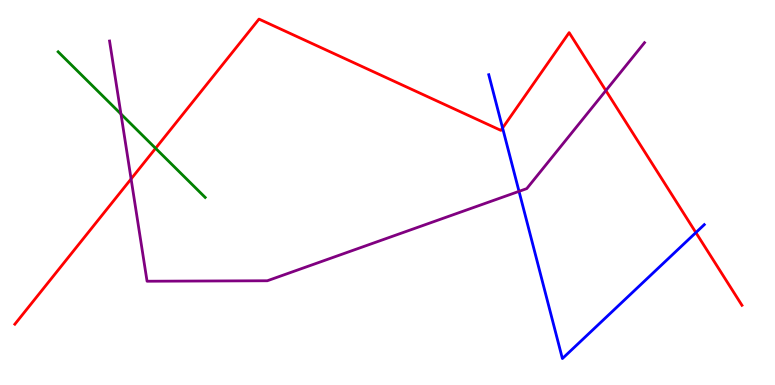[{'lines': ['blue', 'red'], 'intersections': [{'x': 6.48, 'y': 6.68}, {'x': 8.98, 'y': 3.96}]}, {'lines': ['green', 'red'], 'intersections': [{'x': 2.01, 'y': 6.15}]}, {'lines': ['purple', 'red'], 'intersections': [{'x': 1.69, 'y': 5.35}, {'x': 7.82, 'y': 7.65}]}, {'lines': ['blue', 'green'], 'intersections': []}, {'lines': ['blue', 'purple'], 'intersections': [{'x': 6.7, 'y': 5.03}]}, {'lines': ['green', 'purple'], 'intersections': [{'x': 1.56, 'y': 7.04}]}]